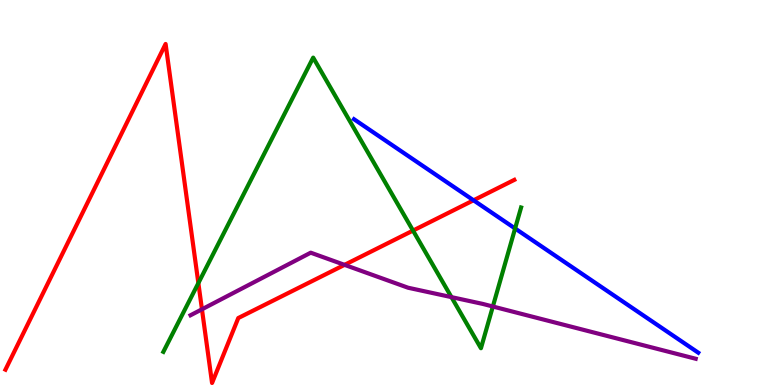[{'lines': ['blue', 'red'], 'intersections': [{'x': 6.11, 'y': 4.8}]}, {'lines': ['green', 'red'], 'intersections': [{'x': 2.56, 'y': 2.65}, {'x': 5.33, 'y': 4.01}]}, {'lines': ['purple', 'red'], 'intersections': [{'x': 2.61, 'y': 1.97}, {'x': 4.45, 'y': 3.12}]}, {'lines': ['blue', 'green'], 'intersections': [{'x': 6.65, 'y': 4.07}]}, {'lines': ['blue', 'purple'], 'intersections': []}, {'lines': ['green', 'purple'], 'intersections': [{'x': 5.83, 'y': 2.28}, {'x': 6.36, 'y': 2.04}]}]